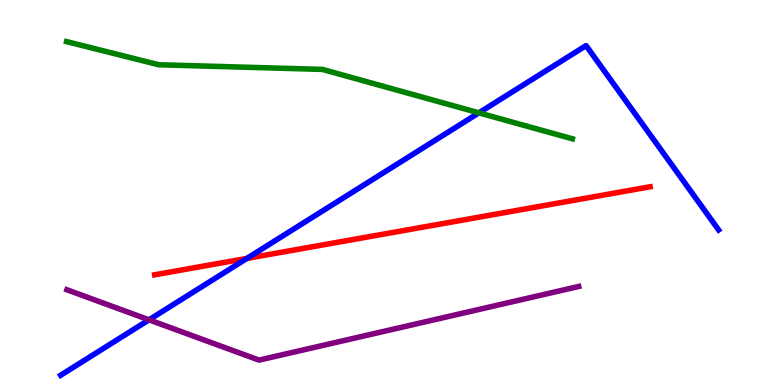[{'lines': ['blue', 'red'], 'intersections': [{'x': 3.19, 'y': 3.29}]}, {'lines': ['green', 'red'], 'intersections': []}, {'lines': ['purple', 'red'], 'intersections': []}, {'lines': ['blue', 'green'], 'intersections': [{'x': 6.18, 'y': 7.07}]}, {'lines': ['blue', 'purple'], 'intersections': [{'x': 1.92, 'y': 1.69}]}, {'lines': ['green', 'purple'], 'intersections': []}]